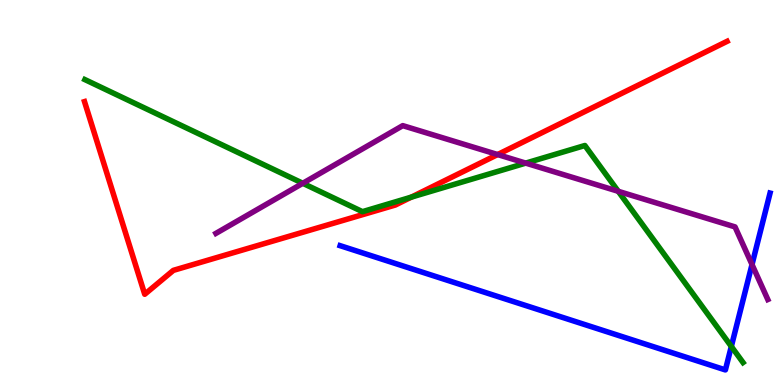[{'lines': ['blue', 'red'], 'intersections': []}, {'lines': ['green', 'red'], 'intersections': [{'x': 5.31, 'y': 4.88}]}, {'lines': ['purple', 'red'], 'intersections': [{'x': 6.42, 'y': 5.99}]}, {'lines': ['blue', 'green'], 'intersections': [{'x': 9.44, 'y': 1.0}]}, {'lines': ['blue', 'purple'], 'intersections': [{'x': 9.7, 'y': 3.13}]}, {'lines': ['green', 'purple'], 'intersections': [{'x': 3.91, 'y': 5.24}, {'x': 6.78, 'y': 5.76}, {'x': 7.98, 'y': 5.03}]}]